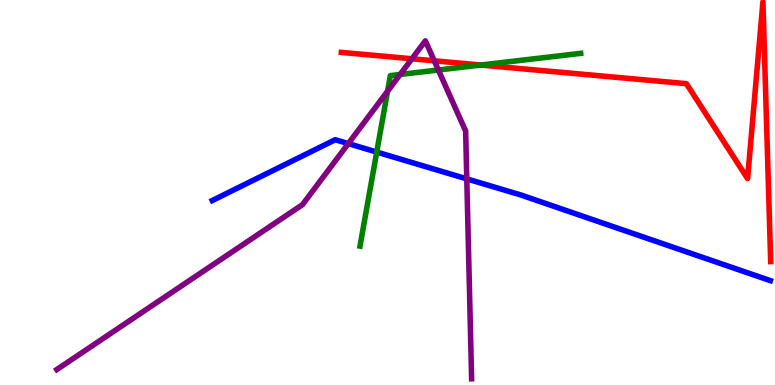[{'lines': ['blue', 'red'], 'intersections': []}, {'lines': ['green', 'red'], 'intersections': [{'x': 6.2, 'y': 8.31}]}, {'lines': ['purple', 'red'], 'intersections': [{'x': 5.32, 'y': 8.47}, {'x': 5.6, 'y': 8.42}]}, {'lines': ['blue', 'green'], 'intersections': [{'x': 4.86, 'y': 6.05}]}, {'lines': ['blue', 'purple'], 'intersections': [{'x': 4.49, 'y': 6.27}, {'x': 6.02, 'y': 5.35}]}, {'lines': ['green', 'purple'], 'intersections': [{'x': 5.0, 'y': 7.63}, {'x': 5.16, 'y': 8.07}, {'x': 5.66, 'y': 8.18}]}]